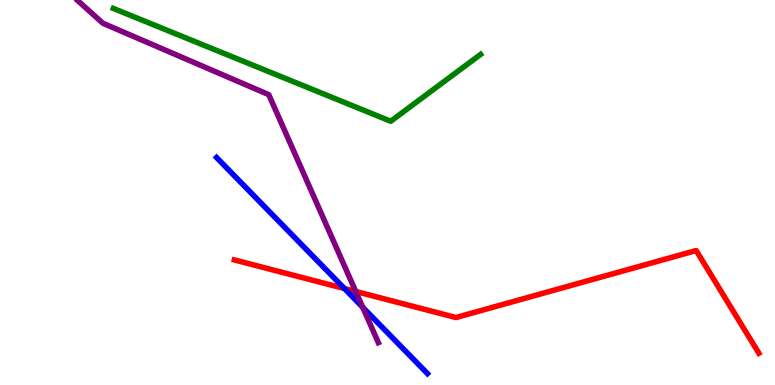[{'lines': ['blue', 'red'], 'intersections': [{'x': 4.44, 'y': 2.51}]}, {'lines': ['green', 'red'], 'intersections': []}, {'lines': ['purple', 'red'], 'intersections': [{'x': 4.59, 'y': 2.43}]}, {'lines': ['blue', 'green'], 'intersections': []}, {'lines': ['blue', 'purple'], 'intersections': [{'x': 4.68, 'y': 2.02}]}, {'lines': ['green', 'purple'], 'intersections': []}]